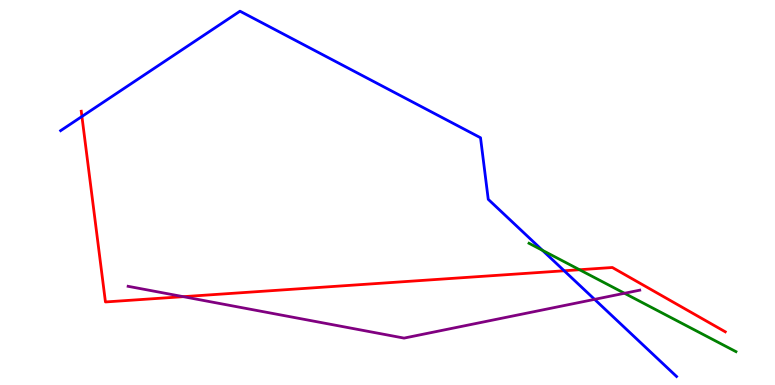[{'lines': ['blue', 'red'], 'intersections': [{'x': 1.06, 'y': 6.97}, {'x': 7.28, 'y': 2.97}]}, {'lines': ['green', 'red'], 'intersections': [{'x': 7.48, 'y': 2.99}]}, {'lines': ['purple', 'red'], 'intersections': [{'x': 2.36, 'y': 2.29}]}, {'lines': ['blue', 'green'], 'intersections': [{'x': 7.0, 'y': 3.5}]}, {'lines': ['blue', 'purple'], 'intersections': [{'x': 7.67, 'y': 2.22}]}, {'lines': ['green', 'purple'], 'intersections': [{'x': 8.06, 'y': 2.38}]}]